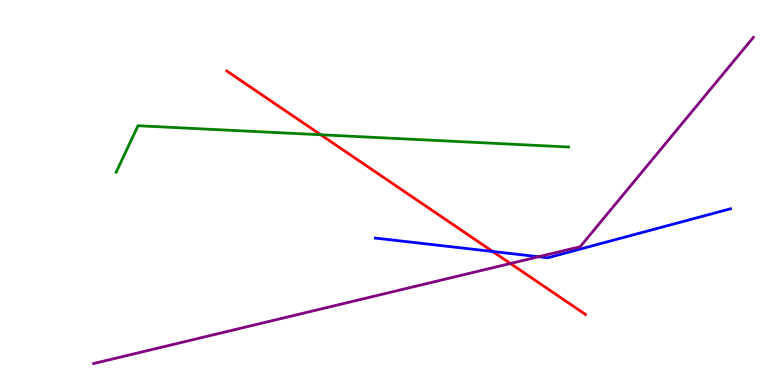[{'lines': ['blue', 'red'], 'intersections': [{'x': 6.36, 'y': 3.47}]}, {'lines': ['green', 'red'], 'intersections': [{'x': 4.14, 'y': 6.5}]}, {'lines': ['purple', 'red'], 'intersections': [{'x': 6.59, 'y': 3.16}]}, {'lines': ['blue', 'green'], 'intersections': []}, {'lines': ['blue', 'purple'], 'intersections': [{'x': 6.95, 'y': 3.33}]}, {'lines': ['green', 'purple'], 'intersections': []}]